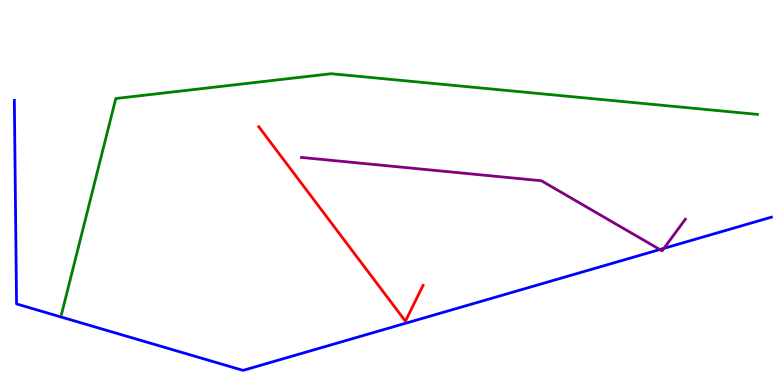[{'lines': ['blue', 'red'], 'intersections': []}, {'lines': ['green', 'red'], 'intersections': []}, {'lines': ['purple', 'red'], 'intersections': []}, {'lines': ['blue', 'green'], 'intersections': []}, {'lines': ['blue', 'purple'], 'intersections': [{'x': 8.51, 'y': 3.52}, {'x': 8.57, 'y': 3.55}]}, {'lines': ['green', 'purple'], 'intersections': []}]